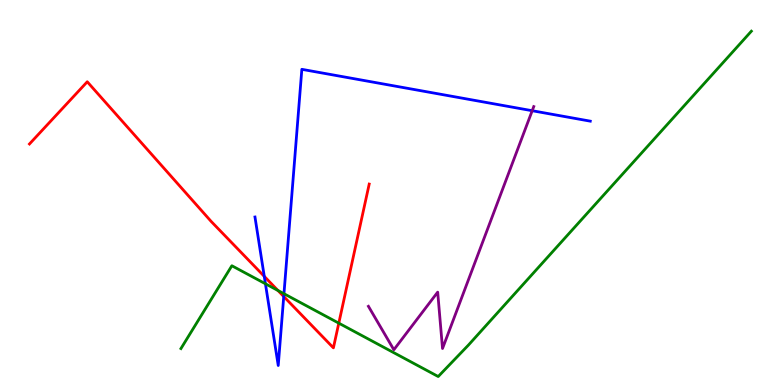[{'lines': ['blue', 'red'], 'intersections': [{'x': 3.41, 'y': 2.82}, {'x': 3.66, 'y': 2.3}]}, {'lines': ['green', 'red'], 'intersections': [{'x': 3.59, 'y': 2.46}, {'x': 4.37, 'y': 1.61}]}, {'lines': ['purple', 'red'], 'intersections': []}, {'lines': ['blue', 'green'], 'intersections': [{'x': 3.42, 'y': 2.63}, {'x': 3.66, 'y': 2.37}]}, {'lines': ['blue', 'purple'], 'intersections': [{'x': 6.87, 'y': 7.12}]}, {'lines': ['green', 'purple'], 'intersections': []}]